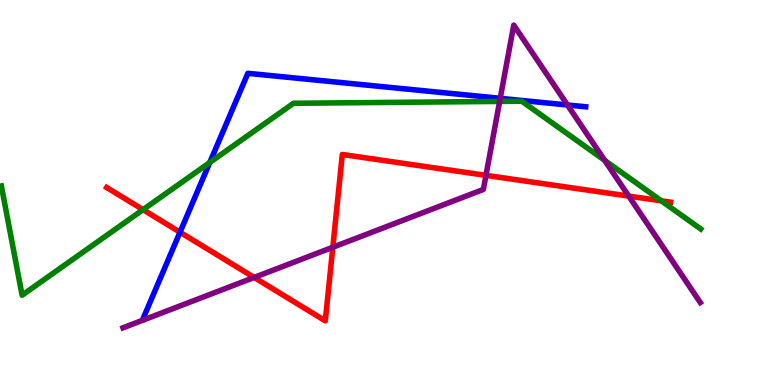[{'lines': ['blue', 'red'], 'intersections': [{'x': 2.32, 'y': 3.97}]}, {'lines': ['green', 'red'], 'intersections': [{'x': 1.85, 'y': 4.55}, {'x': 8.53, 'y': 4.78}]}, {'lines': ['purple', 'red'], 'intersections': [{'x': 3.28, 'y': 2.79}, {'x': 4.29, 'y': 3.58}, {'x': 6.27, 'y': 5.45}, {'x': 8.11, 'y': 4.91}]}, {'lines': ['blue', 'green'], 'intersections': [{'x': 2.71, 'y': 5.78}]}, {'lines': ['blue', 'purple'], 'intersections': [{'x': 6.45, 'y': 7.45}, {'x': 7.32, 'y': 7.27}]}, {'lines': ['green', 'purple'], 'intersections': [{'x': 6.45, 'y': 7.37}, {'x': 7.8, 'y': 5.83}]}]